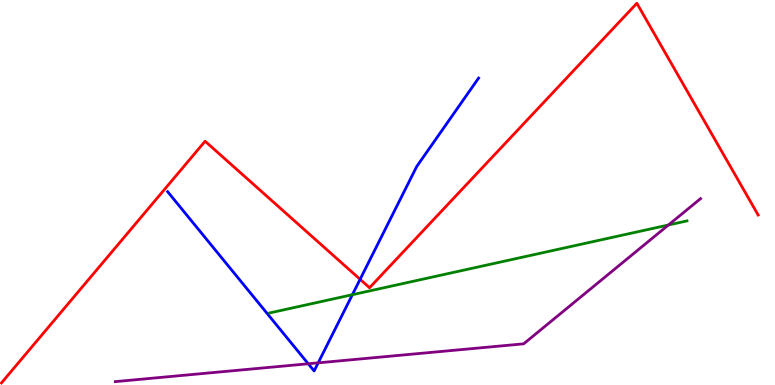[{'lines': ['blue', 'red'], 'intersections': [{'x': 4.65, 'y': 2.74}]}, {'lines': ['green', 'red'], 'intersections': []}, {'lines': ['purple', 'red'], 'intersections': []}, {'lines': ['blue', 'green'], 'intersections': [{'x': 4.55, 'y': 2.35}]}, {'lines': ['blue', 'purple'], 'intersections': [{'x': 3.98, 'y': 0.551}, {'x': 4.11, 'y': 0.575}]}, {'lines': ['green', 'purple'], 'intersections': [{'x': 8.62, 'y': 4.16}]}]